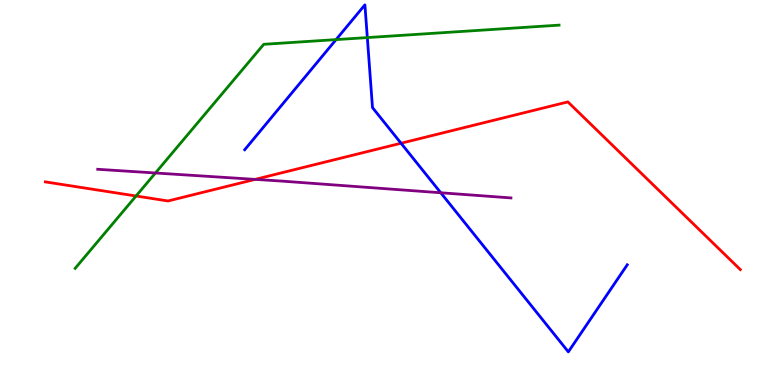[{'lines': ['blue', 'red'], 'intersections': [{'x': 5.17, 'y': 6.28}]}, {'lines': ['green', 'red'], 'intersections': [{'x': 1.76, 'y': 4.91}]}, {'lines': ['purple', 'red'], 'intersections': [{'x': 3.29, 'y': 5.34}]}, {'lines': ['blue', 'green'], 'intersections': [{'x': 4.34, 'y': 8.97}, {'x': 4.74, 'y': 9.02}]}, {'lines': ['blue', 'purple'], 'intersections': [{'x': 5.69, 'y': 4.99}]}, {'lines': ['green', 'purple'], 'intersections': [{'x': 2.01, 'y': 5.51}]}]